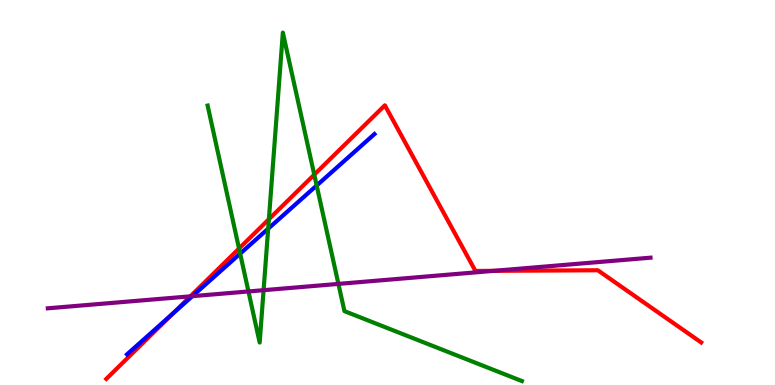[{'lines': ['blue', 'red'], 'intersections': [{'x': 2.23, 'y': 1.85}]}, {'lines': ['green', 'red'], 'intersections': [{'x': 3.08, 'y': 3.54}, {'x': 3.47, 'y': 4.31}, {'x': 4.05, 'y': 5.46}]}, {'lines': ['purple', 'red'], 'intersections': [{'x': 2.46, 'y': 2.3}, {'x': 6.37, 'y': 2.97}]}, {'lines': ['blue', 'green'], 'intersections': [{'x': 3.1, 'y': 3.41}, {'x': 3.46, 'y': 4.06}, {'x': 4.09, 'y': 5.18}]}, {'lines': ['blue', 'purple'], 'intersections': [{'x': 2.48, 'y': 2.31}]}, {'lines': ['green', 'purple'], 'intersections': [{'x': 3.21, 'y': 2.43}, {'x': 3.4, 'y': 2.46}, {'x': 4.37, 'y': 2.63}]}]